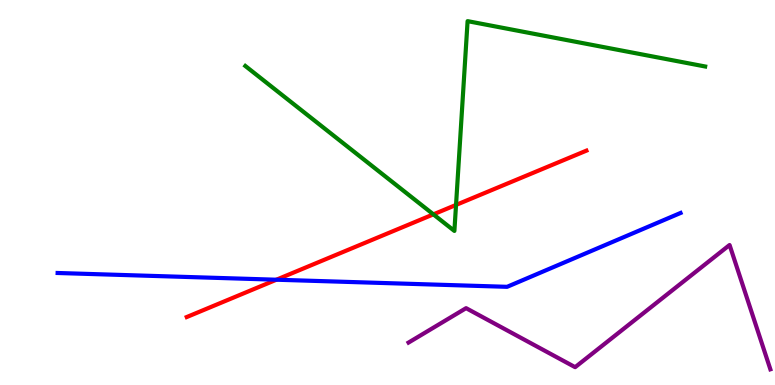[{'lines': ['blue', 'red'], 'intersections': [{'x': 3.57, 'y': 2.73}]}, {'lines': ['green', 'red'], 'intersections': [{'x': 5.59, 'y': 4.43}, {'x': 5.88, 'y': 4.68}]}, {'lines': ['purple', 'red'], 'intersections': []}, {'lines': ['blue', 'green'], 'intersections': []}, {'lines': ['blue', 'purple'], 'intersections': []}, {'lines': ['green', 'purple'], 'intersections': []}]